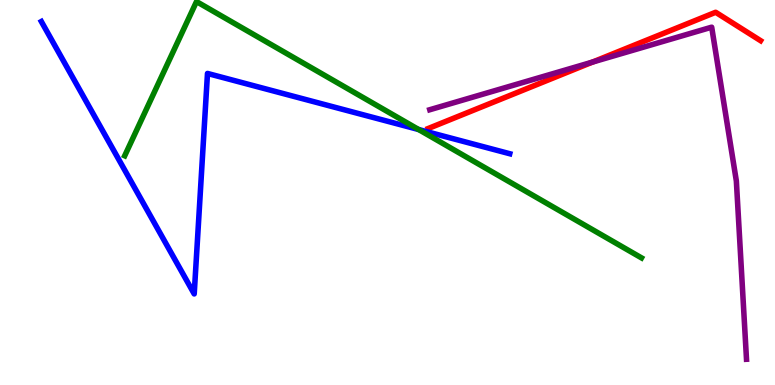[{'lines': ['blue', 'red'], 'intersections': []}, {'lines': ['green', 'red'], 'intersections': []}, {'lines': ['purple', 'red'], 'intersections': [{'x': 7.65, 'y': 8.39}]}, {'lines': ['blue', 'green'], 'intersections': [{'x': 5.4, 'y': 6.64}]}, {'lines': ['blue', 'purple'], 'intersections': []}, {'lines': ['green', 'purple'], 'intersections': []}]